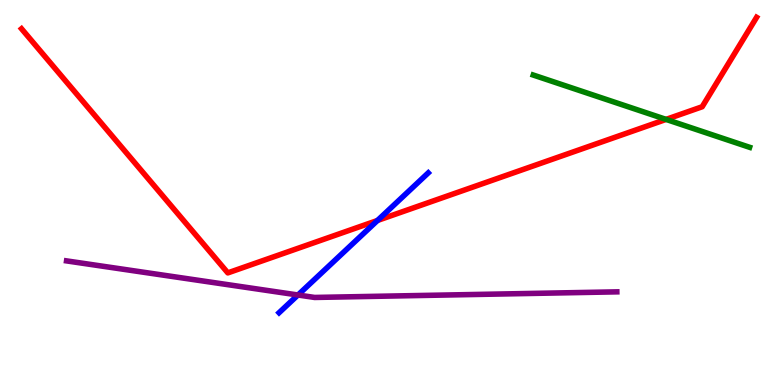[{'lines': ['blue', 'red'], 'intersections': [{'x': 4.87, 'y': 4.27}]}, {'lines': ['green', 'red'], 'intersections': [{'x': 8.59, 'y': 6.9}]}, {'lines': ['purple', 'red'], 'intersections': []}, {'lines': ['blue', 'green'], 'intersections': []}, {'lines': ['blue', 'purple'], 'intersections': [{'x': 3.84, 'y': 2.34}]}, {'lines': ['green', 'purple'], 'intersections': []}]